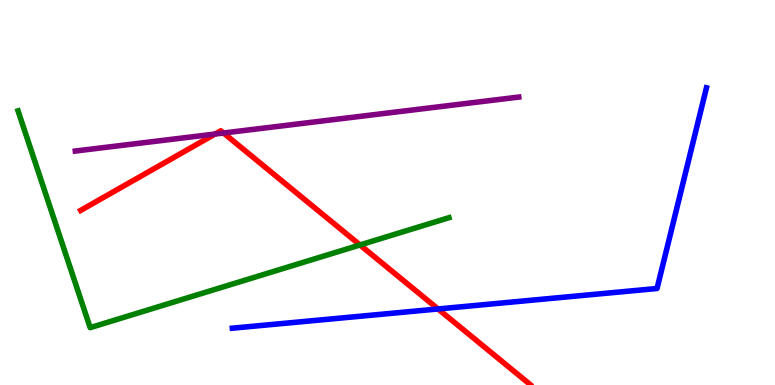[{'lines': ['blue', 'red'], 'intersections': [{'x': 5.65, 'y': 1.97}]}, {'lines': ['green', 'red'], 'intersections': [{'x': 4.65, 'y': 3.64}]}, {'lines': ['purple', 'red'], 'intersections': [{'x': 2.78, 'y': 6.52}, {'x': 2.88, 'y': 6.55}]}, {'lines': ['blue', 'green'], 'intersections': []}, {'lines': ['blue', 'purple'], 'intersections': []}, {'lines': ['green', 'purple'], 'intersections': []}]